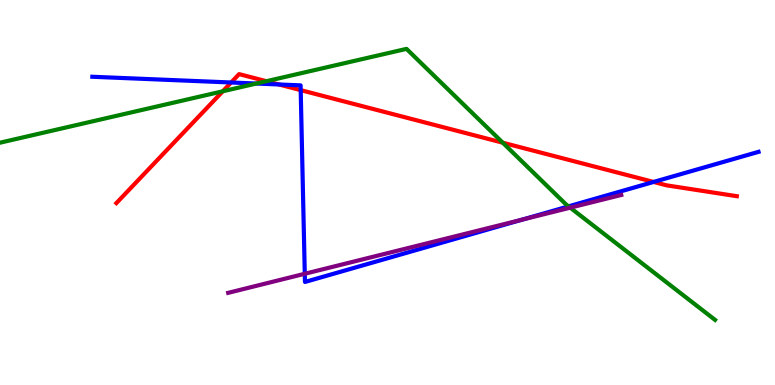[{'lines': ['blue', 'red'], 'intersections': [{'x': 2.98, 'y': 7.86}, {'x': 3.6, 'y': 7.81}, {'x': 3.88, 'y': 7.66}, {'x': 8.43, 'y': 5.27}]}, {'lines': ['green', 'red'], 'intersections': [{'x': 2.87, 'y': 7.63}, {'x': 3.44, 'y': 7.89}, {'x': 6.49, 'y': 6.29}]}, {'lines': ['purple', 'red'], 'intersections': []}, {'lines': ['blue', 'green'], 'intersections': [{'x': 3.31, 'y': 7.83}, {'x': 7.34, 'y': 4.64}]}, {'lines': ['blue', 'purple'], 'intersections': [{'x': 3.93, 'y': 2.89}, {'x': 6.74, 'y': 4.3}]}, {'lines': ['green', 'purple'], 'intersections': [{'x': 7.36, 'y': 4.61}]}]